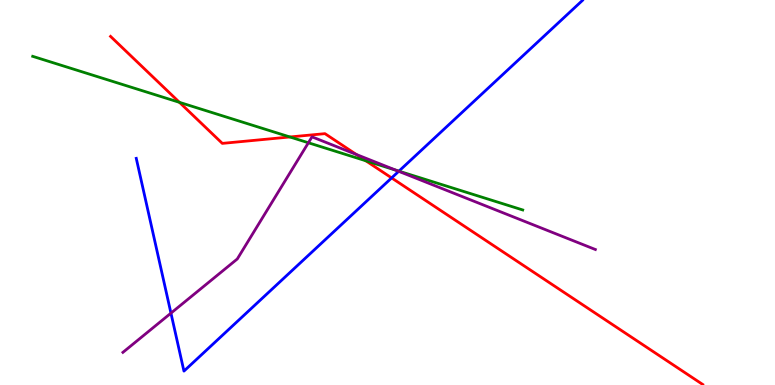[{'lines': ['blue', 'red'], 'intersections': [{'x': 5.05, 'y': 5.38}]}, {'lines': ['green', 'red'], 'intersections': [{'x': 2.32, 'y': 7.34}, {'x': 3.74, 'y': 6.44}, {'x': 4.72, 'y': 5.82}]}, {'lines': ['purple', 'red'], 'intersections': [{'x': 4.6, 'y': 5.99}]}, {'lines': ['blue', 'green'], 'intersections': [{'x': 5.15, 'y': 5.55}]}, {'lines': ['blue', 'purple'], 'intersections': [{'x': 2.21, 'y': 1.87}, {'x': 5.14, 'y': 5.55}]}, {'lines': ['green', 'purple'], 'intersections': [{'x': 3.98, 'y': 6.29}, {'x': 5.11, 'y': 5.58}]}]